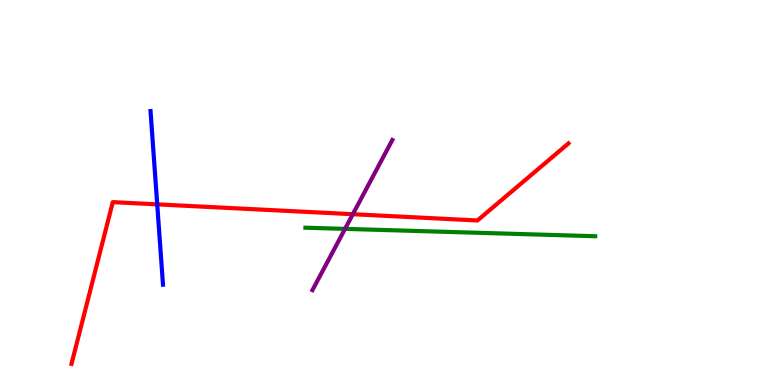[{'lines': ['blue', 'red'], 'intersections': [{'x': 2.03, 'y': 4.69}]}, {'lines': ['green', 'red'], 'intersections': []}, {'lines': ['purple', 'red'], 'intersections': [{'x': 4.55, 'y': 4.44}]}, {'lines': ['blue', 'green'], 'intersections': []}, {'lines': ['blue', 'purple'], 'intersections': []}, {'lines': ['green', 'purple'], 'intersections': [{'x': 4.45, 'y': 4.06}]}]